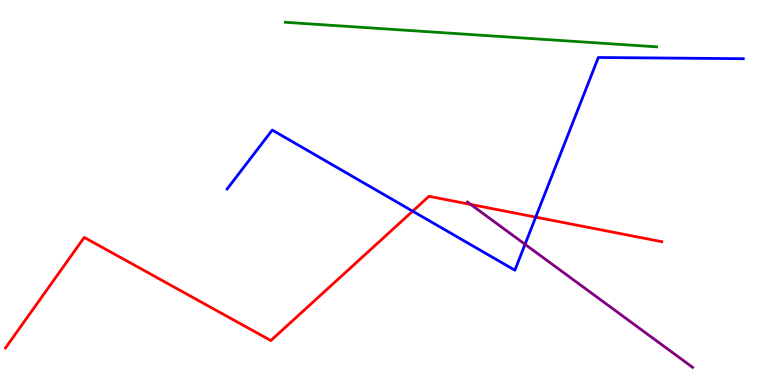[{'lines': ['blue', 'red'], 'intersections': [{'x': 5.33, 'y': 4.51}, {'x': 6.91, 'y': 4.36}]}, {'lines': ['green', 'red'], 'intersections': []}, {'lines': ['purple', 'red'], 'intersections': [{'x': 6.07, 'y': 4.69}]}, {'lines': ['blue', 'green'], 'intersections': []}, {'lines': ['blue', 'purple'], 'intersections': [{'x': 6.77, 'y': 3.65}]}, {'lines': ['green', 'purple'], 'intersections': []}]